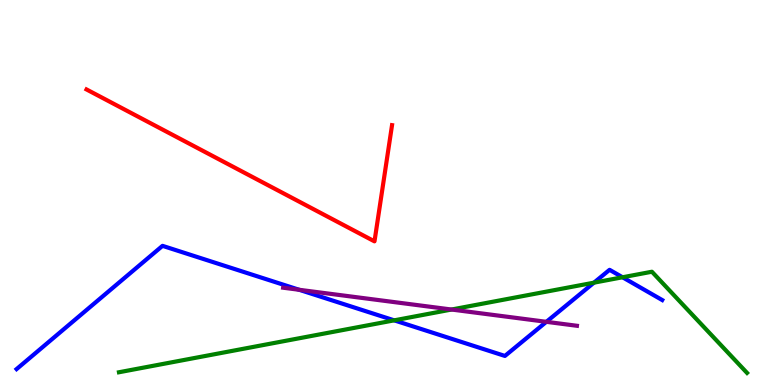[{'lines': ['blue', 'red'], 'intersections': []}, {'lines': ['green', 'red'], 'intersections': []}, {'lines': ['purple', 'red'], 'intersections': []}, {'lines': ['blue', 'green'], 'intersections': [{'x': 5.09, 'y': 1.68}, {'x': 7.66, 'y': 2.66}, {'x': 8.03, 'y': 2.8}]}, {'lines': ['blue', 'purple'], 'intersections': [{'x': 3.86, 'y': 2.47}, {'x': 7.05, 'y': 1.64}]}, {'lines': ['green', 'purple'], 'intersections': [{'x': 5.83, 'y': 1.96}]}]